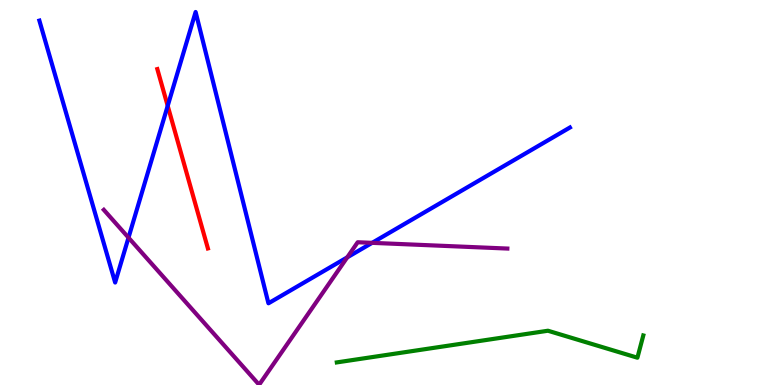[{'lines': ['blue', 'red'], 'intersections': [{'x': 2.16, 'y': 7.25}]}, {'lines': ['green', 'red'], 'intersections': []}, {'lines': ['purple', 'red'], 'intersections': []}, {'lines': ['blue', 'green'], 'intersections': []}, {'lines': ['blue', 'purple'], 'intersections': [{'x': 1.66, 'y': 3.83}, {'x': 4.48, 'y': 3.32}, {'x': 4.8, 'y': 3.69}]}, {'lines': ['green', 'purple'], 'intersections': []}]